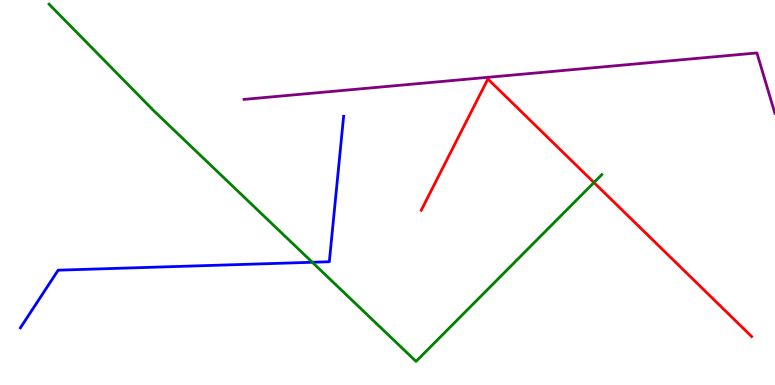[{'lines': ['blue', 'red'], 'intersections': []}, {'lines': ['green', 'red'], 'intersections': [{'x': 7.66, 'y': 5.26}]}, {'lines': ['purple', 'red'], 'intersections': []}, {'lines': ['blue', 'green'], 'intersections': [{'x': 4.03, 'y': 3.19}]}, {'lines': ['blue', 'purple'], 'intersections': []}, {'lines': ['green', 'purple'], 'intersections': []}]